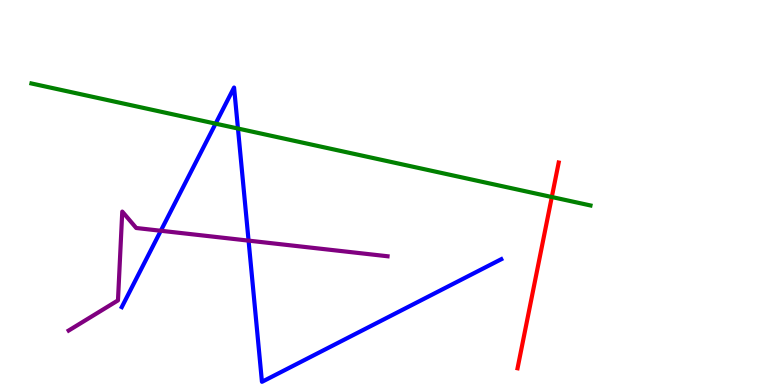[{'lines': ['blue', 'red'], 'intersections': []}, {'lines': ['green', 'red'], 'intersections': [{'x': 7.12, 'y': 4.88}]}, {'lines': ['purple', 'red'], 'intersections': []}, {'lines': ['blue', 'green'], 'intersections': [{'x': 2.78, 'y': 6.79}, {'x': 3.07, 'y': 6.66}]}, {'lines': ['blue', 'purple'], 'intersections': [{'x': 2.08, 'y': 4.01}, {'x': 3.21, 'y': 3.75}]}, {'lines': ['green', 'purple'], 'intersections': []}]